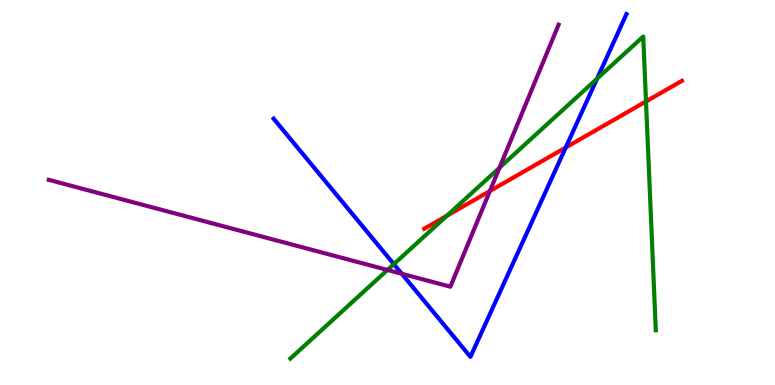[{'lines': ['blue', 'red'], 'intersections': [{'x': 7.3, 'y': 6.17}]}, {'lines': ['green', 'red'], 'intersections': [{'x': 5.77, 'y': 4.4}, {'x': 8.34, 'y': 7.37}]}, {'lines': ['purple', 'red'], 'intersections': [{'x': 6.32, 'y': 5.04}]}, {'lines': ['blue', 'green'], 'intersections': [{'x': 5.08, 'y': 3.14}, {'x': 7.7, 'y': 7.96}]}, {'lines': ['blue', 'purple'], 'intersections': [{'x': 5.18, 'y': 2.89}]}, {'lines': ['green', 'purple'], 'intersections': [{'x': 5.0, 'y': 2.99}, {'x': 6.45, 'y': 5.64}]}]